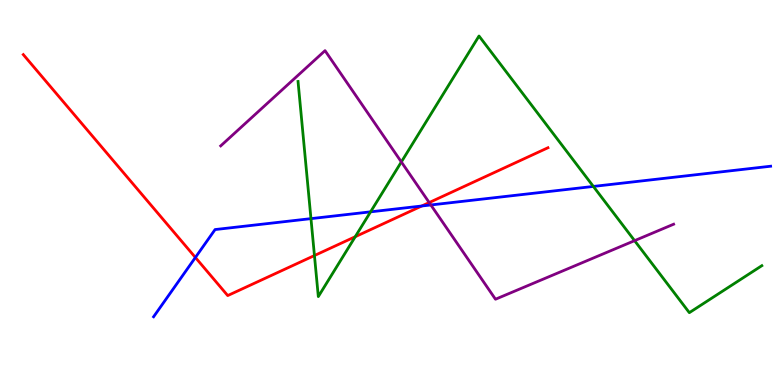[{'lines': ['blue', 'red'], 'intersections': [{'x': 2.52, 'y': 3.31}, {'x': 5.44, 'y': 4.65}]}, {'lines': ['green', 'red'], 'intersections': [{'x': 4.06, 'y': 3.36}, {'x': 4.58, 'y': 3.85}]}, {'lines': ['purple', 'red'], 'intersections': [{'x': 5.54, 'y': 4.74}]}, {'lines': ['blue', 'green'], 'intersections': [{'x': 4.01, 'y': 4.32}, {'x': 4.78, 'y': 4.5}, {'x': 7.66, 'y': 5.16}]}, {'lines': ['blue', 'purple'], 'intersections': [{'x': 5.56, 'y': 4.68}]}, {'lines': ['green', 'purple'], 'intersections': [{'x': 5.18, 'y': 5.79}, {'x': 8.19, 'y': 3.75}]}]